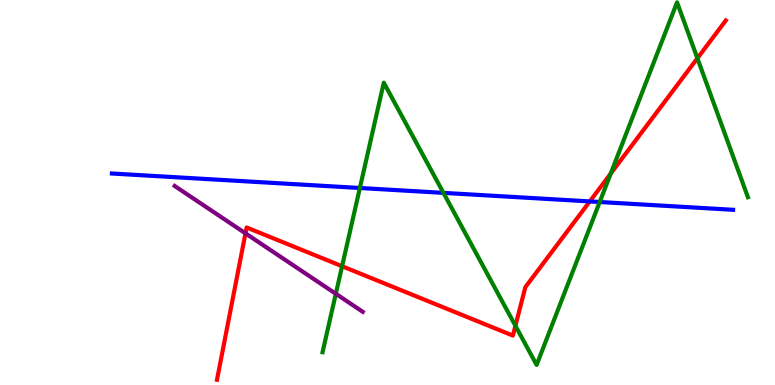[{'lines': ['blue', 'red'], 'intersections': [{'x': 7.61, 'y': 4.77}]}, {'lines': ['green', 'red'], 'intersections': [{'x': 4.41, 'y': 3.08}, {'x': 6.65, 'y': 1.54}, {'x': 7.88, 'y': 5.49}, {'x': 9.0, 'y': 8.49}]}, {'lines': ['purple', 'red'], 'intersections': [{'x': 3.17, 'y': 3.94}]}, {'lines': ['blue', 'green'], 'intersections': [{'x': 4.64, 'y': 5.12}, {'x': 5.72, 'y': 4.99}, {'x': 7.74, 'y': 4.75}]}, {'lines': ['blue', 'purple'], 'intersections': []}, {'lines': ['green', 'purple'], 'intersections': [{'x': 4.33, 'y': 2.37}]}]